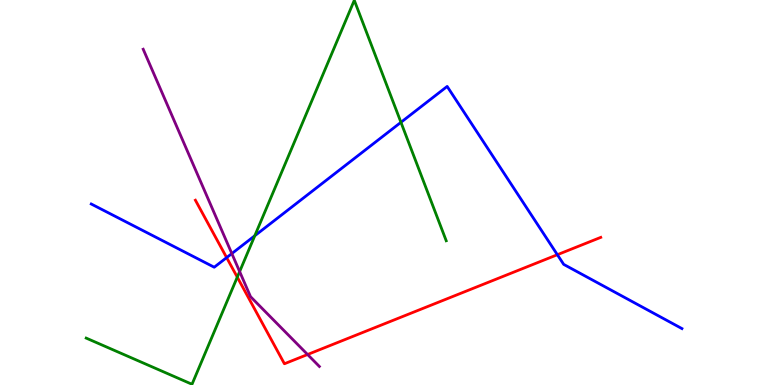[{'lines': ['blue', 'red'], 'intersections': [{'x': 2.92, 'y': 3.31}, {'x': 7.19, 'y': 3.38}]}, {'lines': ['green', 'red'], 'intersections': [{'x': 3.06, 'y': 2.8}]}, {'lines': ['purple', 'red'], 'intersections': [{'x': 3.97, 'y': 0.792}]}, {'lines': ['blue', 'green'], 'intersections': [{'x': 3.29, 'y': 3.88}, {'x': 5.17, 'y': 6.82}]}, {'lines': ['blue', 'purple'], 'intersections': [{'x': 2.99, 'y': 3.41}]}, {'lines': ['green', 'purple'], 'intersections': [{'x': 3.09, 'y': 2.95}]}]